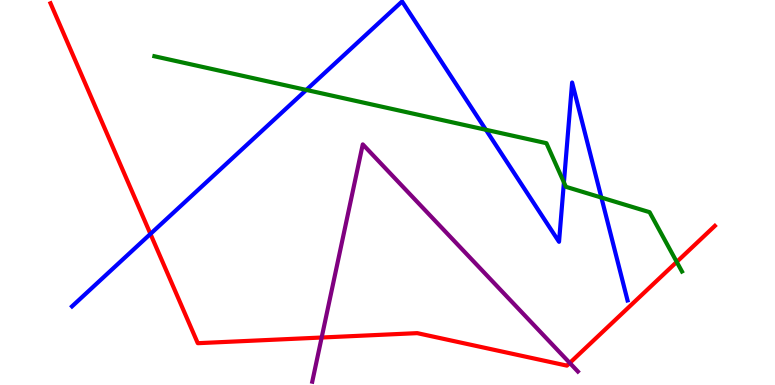[{'lines': ['blue', 'red'], 'intersections': [{'x': 1.94, 'y': 3.92}]}, {'lines': ['green', 'red'], 'intersections': [{'x': 8.73, 'y': 3.2}]}, {'lines': ['purple', 'red'], 'intersections': [{'x': 4.15, 'y': 1.23}, {'x': 7.35, 'y': 0.573}]}, {'lines': ['blue', 'green'], 'intersections': [{'x': 3.95, 'y': 7.66}, {'x': 6.27, 'y': 6.63}, {'x': 7.28, 'y': 5.26}, {'x': 7.76, 'y': 4.87}]}, {'lines': ['blue', 'purple'], 'intersections': []}, {'lines': ['green', 'purple'], 'intersections': []}]